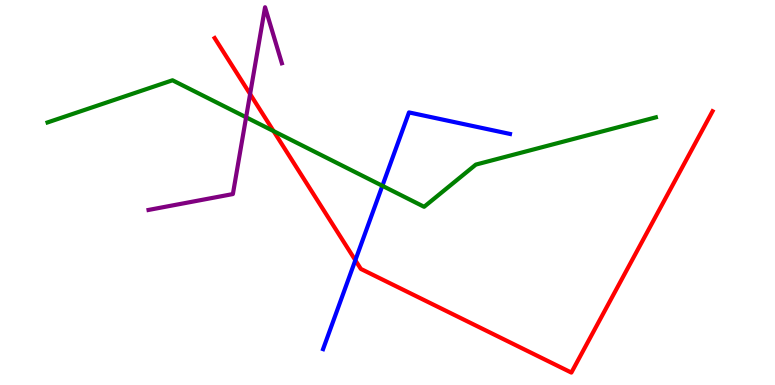[{'lines': ['blue', 'red'], 'intersections': [{'x': 4.59, 'y': 3.24}]}, {'lines': ['green', 'red'], 'intersections': [{'x': 3.53, 'y': 6.6}]}, {'lines': ['purple', 'red'], 'intersections': [{'x': 3.23, 'y': 7.56}]}, {'lines': ['blue', 'green'], 'intersections': [{'x': 4.93, 'y': 5.17}]}, {'lines': ['blue', 'purple'], 'intersections': []}, {'lines': ['green', 'purple'], 'intersections': [{'x': 3.18, 'y': 6.95}]}]